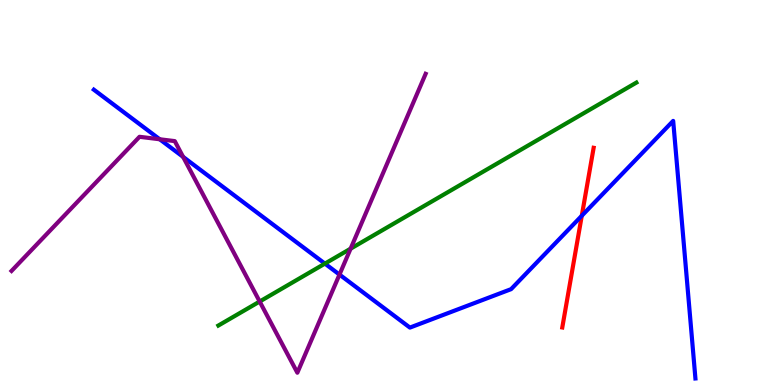[{'lines': ['blue', 'red'], 'intersections': [{'x': 7.51, 'y': 4.4}]}, {'lines': ['green', 'red'], 'intersections': []}, {'lines': ['purple', 'red'], 'intersections': []}, {'lines': ['blue', 'green'], 'intersections': [{'x': 4.19, 'y': 3.15}]}, {'lines': ['blue', 'purple'], 'intersections': [{'x': 2.06, 'y': 6.38}, {'x': 2.36, 'y': 5.93}, {'x': 4.38, 'y': 2.87}]}, {'lines': ['green', 'purple'], 'intersections': [{'x': 3.35, 'y': 2.17}, {'x': 4.52, 'y': 3.54}]}]